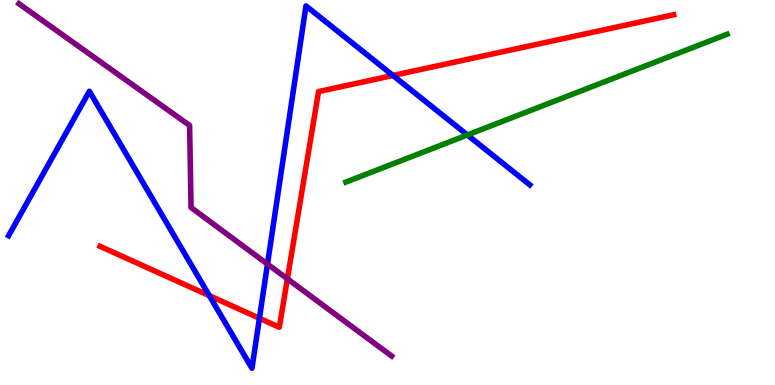[{'lines': ['blue', 'red'], 'intersections': [{'x': 2.7, 'y': 2.32}, {'x': 3.35, 'y': 1.73}, {'x': 5.07, 'y': 8.04}]}, {'lines': ['green', 'red'], 'intersections': []}, {'lines': ['purple', 'red'], 'intersections': [{'x': 3.71, 'y': 2.76}]}, {'lines': ['blue', 'green'], 'intersections': [{'x': 6.03, 'y': 6.49}]}, {'lines': ['blue', 'purple'], 'intersections': [{'x': 3.45, 'y': 3.14}]}, {'lines': ['green', 'purple'], 'intersections': []}]